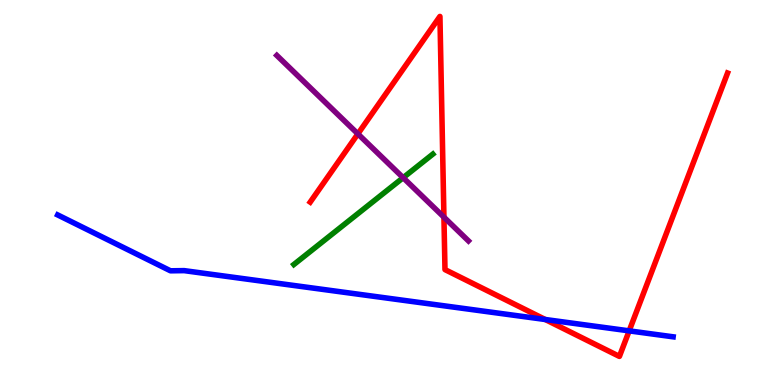[{'lines': ['blue', 'red'], 'intersections': [{'x': 7.04, 'y': 1.7}, {'x': 8.12, 'y': 1.41}]}, {'lines': ['green', 'red'], 'intersections': []}, {'lines': ['purple', 'red'], 'intersections': [{'x': 4.62, 'y': 6.52}, {'x': 5.73, 'y': 4.36}]}, {'lines': ['blue', 'green'], 'intersections': []}, {'lines': ['blue', 'purple'], 'intersections': []}, {'lines': ['green', 'purple'], 'intersections': [{'x': 5.2, 'y': 5.38}]}]